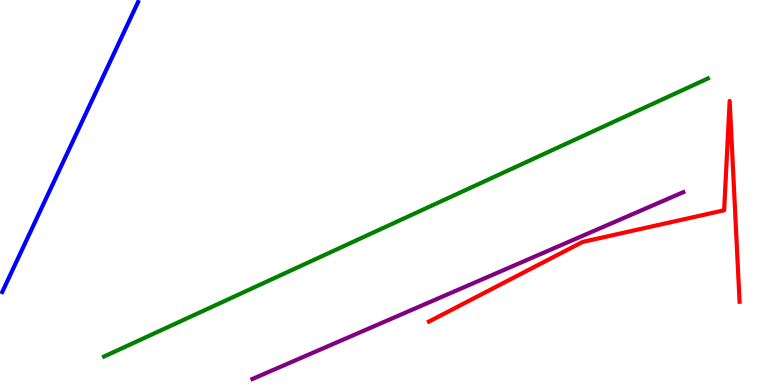[{'lines': ['blue', 'red'], 'intersections': []}, {'lines': ['green', 'red'], 'intersections': []}, {'lines': ['purple', 'red'], 'intersections': []}, {'lines': ['blue', 'green'], 'intersections': []}, {'lines': ['blue', 'purple'], 'intersections': []}, {'lines': ['green', 'purple'], 'intersections': []}]